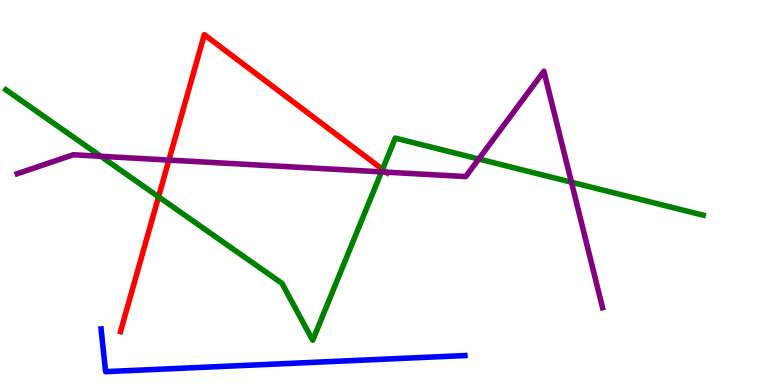[{'lines': ['blue', 'red'], 'intersections': []}, {'lines': ['green', 'red'], 'intersections': [{'x': 2.05, 'y': 4.89}, {'x': 4.94, 'y': 5.6}]}, {'lines': ['purple', 'red'], 'intersections': [{'x': 2.18, 'y': 5.84}, {'x': 4.98, 'y': 5.53}]}, {'lines': ['blue', 'green'], 'intersections': []}, {'lines': ['blue', 'purple'], 'intersections': []}, {'lines': ['green', 'purple'], 'intersections': [{'x': 1.3, 'y': 5.94}, {'x': 4.92, 'y': 5.54}, {'x': 6.18, 'y': 5.87}, {'x': 7.37, 'y': 5.27}]}]